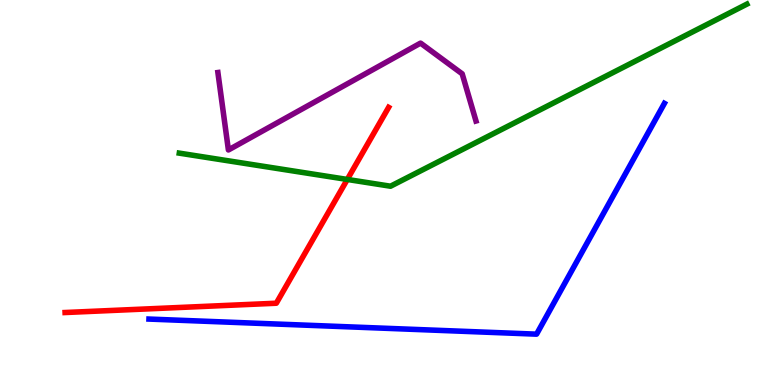[{'lines': ['blue', 'red'], 'intersections': []}, {'lines': ['green', 'red'], 'intersections': [{'x': 4.48, 'y': 5.34}]}, {'lines': ['purple', 'red'], 'intersections': []}, {'lines': ['blue', 'green'], 'intersections': []}, {'lines': ['blue', 'purple'], 'intersections': []}, {'lines': ['green', 'purple'], 'intersections': []}]